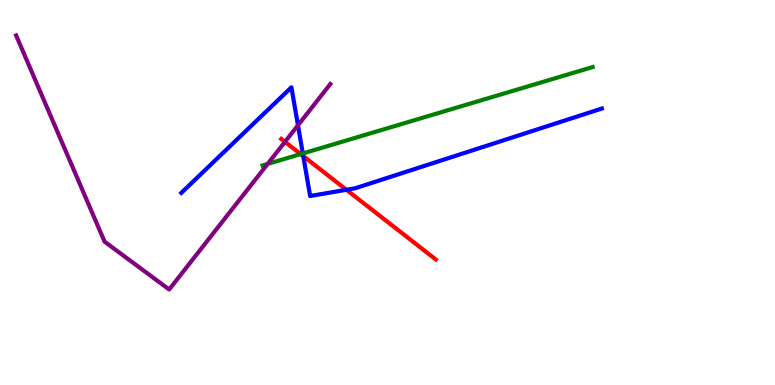[{'lines': ['blue', 'red'], 'intersections': [{'x': 3.91, 'y': 5.94}, {'x': 4.47, 'y': 5.07}]}, {'lines': ['green', 'red'], 'intersections': [{'x': 3.88, 'y': 6.0}]}, {'lines': ['purple', 'red'], 'intersections': [{'x': 3.68, 'y': 6.32}]}, {'lines': ['blue', 'green'], 'intersections': [{'x': 3.91, 'y': 6.01}]}, {'lines': ['blue', 'purple'], 'intersections': [{'x': 3.84, 'y': 6.75}]}, {'lines': ['green', 'purple'], 'intersections': [{'x': 3.45, 'y': 5.74}]}]